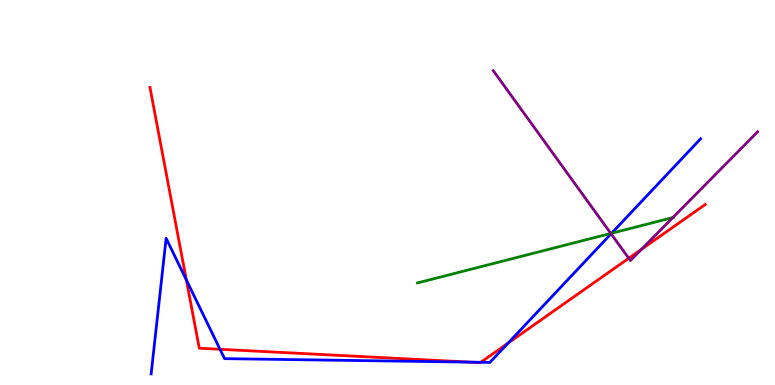[{'lines': ['blue', 'red'], 'intersections': [{'x': 2.4, 'y': 2.73}, {'x': 2.84, 'y': 0.928}, {'x': 6.07, 'y': 0.594}, {'x': 6.2, 'y': 0.59}, {'x': 6.56, 'y': 1.09}]}, {'lines': ['green', 'red'], 'intersections': []}, {'lines': ['purple', 'red'], 'intersections': [{'x': 8.11, 'y': 3.29}, {'x': 8.28, 'y': 3.52}]}, {'lines': ['blue', 'green'], 'intersections': [{'x': 7.89, 'y': 3.94}]}, {'lines': ['blue', 'purple'], 'intersections': [{'x': 7.88, 'y': 3.93}]}, {'lines': ['green', 'purple'], 'intersections': [{'x': 7.88, 'y': 3.94}, {'x': 8.68, 'y': 4.35}]}]